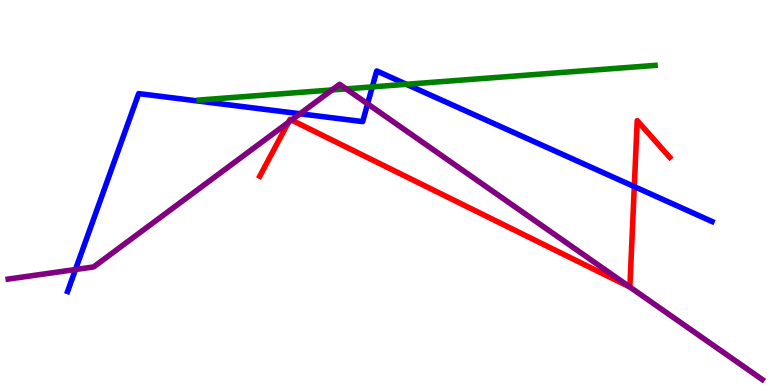[{'lines': ['blue', 'red'], 'intersections': [{'x': 8.18, 'y': 5.15}]}, {'lines': ['green', 'red'], 'intersections': []}, {'lines': ['purple', 'red'], 'intersections': [{'x': 3.72, 'y': 6.82}, {'x': 3.76, 'y': 6.88}, {'x': 8.13, 'y': 2.55}]}, {'lines': ['blue', 'green'], 'intersections': [{'x': 4.8, 'y': 7.74}, {'x': 5.24, 'y': 7.81}]}, {'lines': ['blue', 'purple'], 'intersections': [{'x': 0.974, 'y': 3.0}, {'x': 3.87, 'y': 7.05}, {'x': 4.74, 'y': 7.3}]}, {'lines': ['green', 'purple'], 'intersections': [{'x': 4.29, 'y': 7.66}, {'x': 4.47, 'y': 7.69}]}]